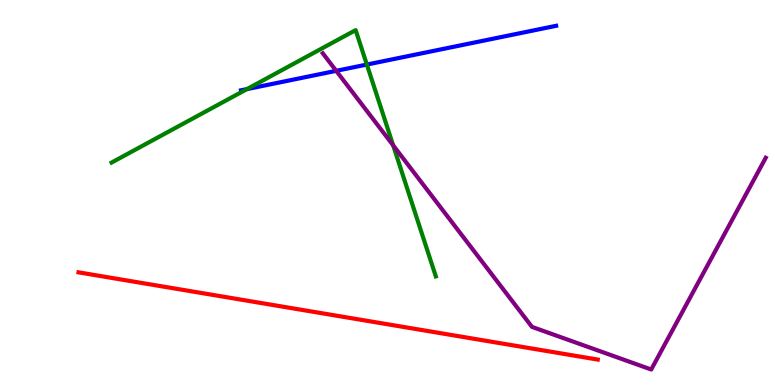[{'lines': ['blue', 'red'], 'intersections': []}, {'lines': ['green', 'red'], 'intersections': []}, {'lines': ['purple', 'red'], 'intersections': []}, {'lines': ['blue', 'green'], 'intersections': [{'x': 3.19, 'y': 7.69}, {'x': 4.73, 'y': 8.32}]}, {'lines': ['blue', 'purple'], 'intersections': [{'x': 4.34, 'y': 8.16}]}, {'lines': ['green', 'purple'], 'intersections': [{'x': 5.07, 'y': 6.23}]}]